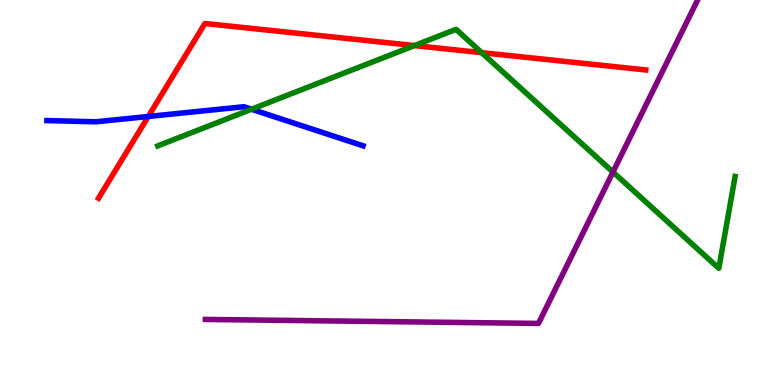[{'lines': ['blue', 'red'], 'intersections': [{'x': 1.91, 'y': 6.97}]}, {'lines': ['green', 'red'], 'intersections': [{'x': 5.35, 'y': 8.82}, {'x': 6.22, 'y': 8.63}]}, {'lines': ['purple', 'red'], 'intersections': []}, {'lines': ['blue', 'green'], 'intersections': [{'x': 3.25, 'y': 7.16}]}, {'lines': ['blue', 'purple'], 'intersections': []}, {'lines': ['green', 'purple'], 'intersections': [{'x': 7.91, 'y': 5.53}]}]